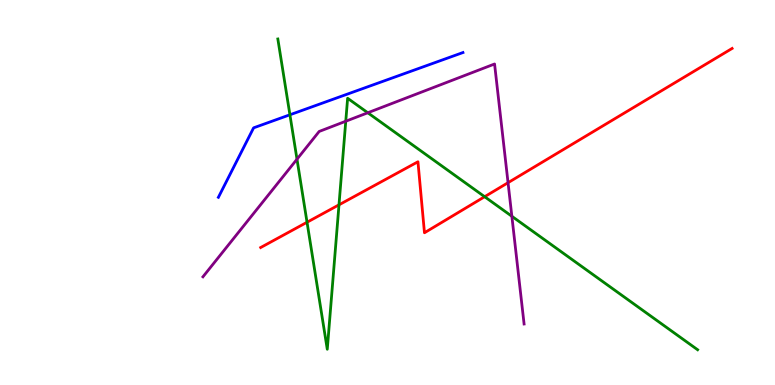[{'lines': ['blue', 'red'], 'intersections': []}, {'lines': ['green', 'red'], 'intersections': [{'x': 3.96, 'y': 4.23}, {'x': 4.37, 'y': 4.68}, {'x': 6.25, 'y': 4.89}]}, {'lines': ['purple', 'red'], 'intersections': [{'x': 6.56, 'y': 5.25}]}, {'lines': ['blue', 'green'], 'intersections': [{'x': 3.74, 'y': 7.02}]}, {'lines': ['blue', 'purple'], 'intersections': []}, {'lines': ['green', 'purple'], 'intersections': [{'x': 3.83, 'y': 5.87}, {'x': 4.46, 'y': 6.85}, {'x': 4.75, 'y': 7.07}, {'x': 6.6, 'y': 4.38}]}]